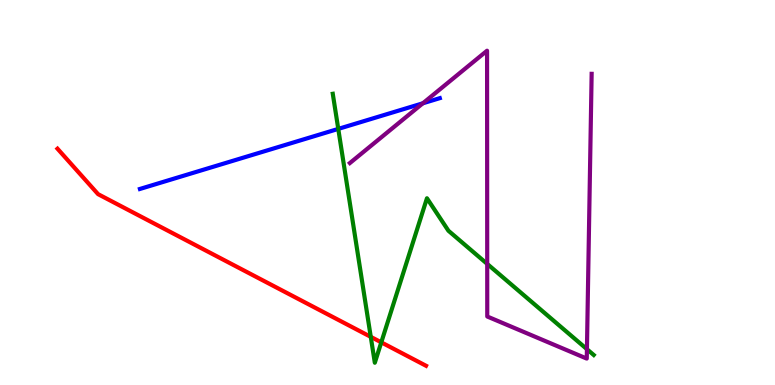[{'lines': ['blue', 'red'], 'intersections': []}, {'lines': ['green', 'red'], 'intersections': [{'x': 4.78, 'y': 1.25}, {'x': 4.92, 'y': 1.11}]}, {'lines': ['purple', 'red'], 'intersections': []}, {'lines': ['blue', 'green'], 'intersections': [{'x': 4.36, 'y': 6.65}]}, {'lines': ['blue', 'purple'], 'intersections': [{'x': 5.46, 'y': 7.32}]}, {'lines': ['green', 'purple'], 'intersections': [{'x': 6.29, 'y': 3.15}, {'x': 7.57, 'y': 0.931}]}]